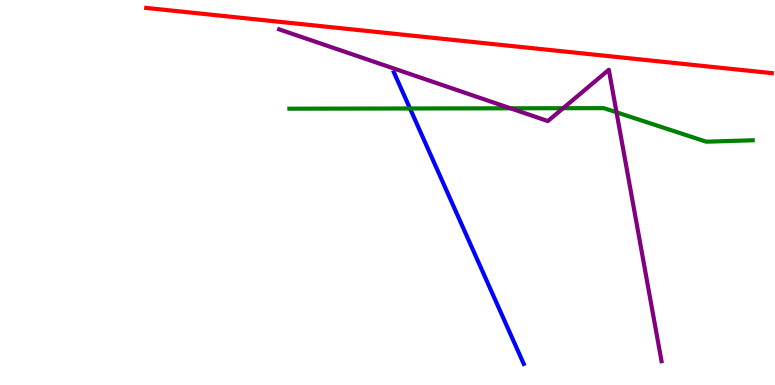[{'lines': ['blue', 'red'], 'intersections': []}, {'lines': ['green', 'red'], 'intersections': []}, {'lines': ['purple', 'red'], 'intersections': []}, {'lines': ['blue', 'green'], 'intersections': [{'x': 5.29, 'y': 7.18}]}, {'lines': ['blue', 'purple'], 'intersections': []}, {'lines': ['green', 'purple'], 'intersections': [{'x': 6.59, 'y': 7.19}, {'x': 7.27, 'y': 7.19}, {'x': 7.96, 'y': 7.08}]}]